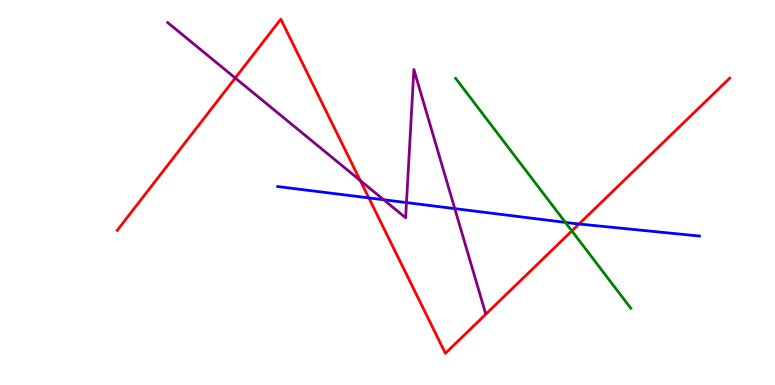[{'lines': ['blue', 'red'], 'intersections': [{'x': 4.76, 'y': 4.86}, {'x': 7.47, 'y': 4.18}]}, {'lines': ['green', 'red'], 'intersections': [{'x': 7.38, 'y': 4.0}]}, {'lines': ['purple', 'red'], 'intersections': [{'x': 3.04, 'y': 7.97}, {'x': 4.65, 'y': 5.31}]}, {'lines': ['blue', 'green'], 'intersections': [{'x': 7.3, 'y': 4.22}]}, {'lines': ['blue', 'purple'], 'intersections': [{'x': 4.95, 'y': 4.81}, {'x': 5.25, 'y': 4.74}, {'x': 5.87, 'y': 4.58}]}, {'lines': ['green', 'purple'], 'intersections': []}]